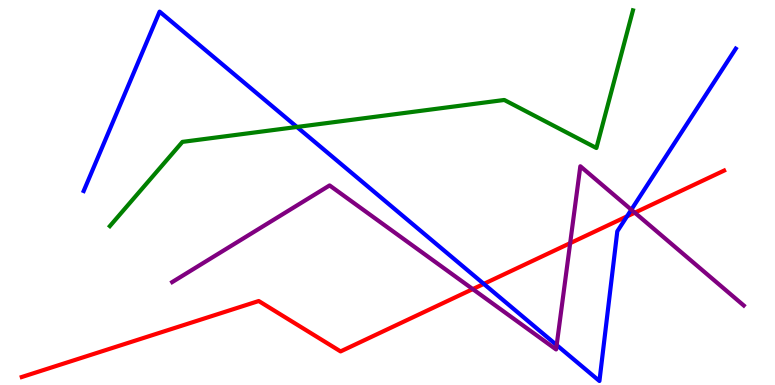[{'lines': ['blue', 'red'], 'intersections': [{'x': 6.24, 'y': 2.63}, {'x': 8.09, 'y': 4.38}]}, {'lines': ['green', 'red'], 'intersections': []}, {'lines': ['purple', 'red'], 'intersections': [{'x': 6.1, 'y': 2.49}, {'x': 7.36, 'y': 3.68}, {'x': 8.19, 'y': 4.48}]}, {'lines': ['blue', 'green'], 'intersections': [{'x': 3.83, 'y': 6.7}]}, {'lines': ['blue', 'purple'], 'intersections': [{'x': 7.18, 'y': 1.04}, {'x': 8.15, 'y': 4.55}]}, {'lines': ['green', 'purple'], 'intersections': []}]